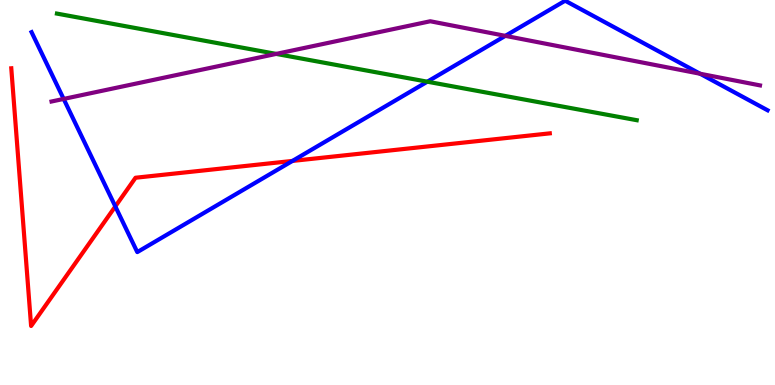[{'lines': ['blue', 'red'], 'intersections': [{'x': 1.49, 'y': 4.64}, {'x': 3.77, 'y': 5.82}]}, {'lines': ['green', 'red'], 'intersections': []}, {'lines': ['purple', 'red'], 'intersections': []}, {'lines': ['blue', 'green'], 'intersections': [{'x': 5.51, 'y': 7.88}]}, {'lines': ['blue', 'purple'], 'intersections': [{'x': 0.821, 'y': 7.43}, {'x': 6.52, 'y': 9.07}, {'x': 9.03, 'y': 8.08}]}, {'lines': ['green', 'purple'], 'intersections': [{'x': 3.56, 'y': 8.6}]}]